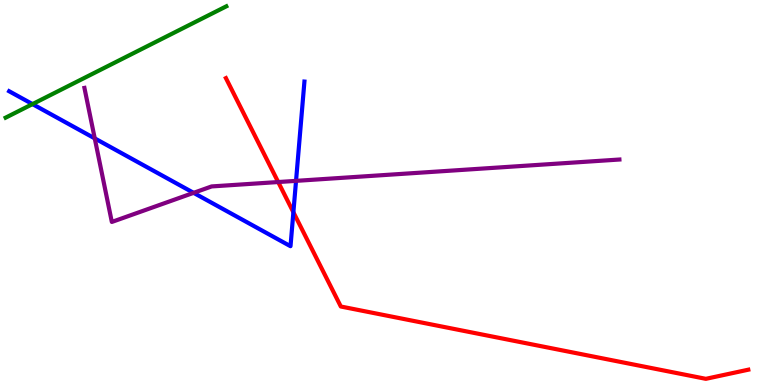[{'lines': ['blue', 'red'], 'intersections': [{'x': 3.79, 'y': 4.49}]}, {'lines': ['green', 'red'], 'intersections': []}, {'lines': ['purple', 'red'], 'intersections': [{'x': 3.59, 'y': 5.27}]}, {'lines': ['blue', 'green'], 'intersections': [{'x': 0.419, 'y': 7.3}]}, {'lines': ['blue', 'purple'], 'intersections': [{'x': 1.22, 'y': 6.41}, {'x': 2.5, 'y': 4.99}, {'x': 3.82, 'y': 5.3}]}, {'lines': ['green', 'purple'], 'intersections': []}]